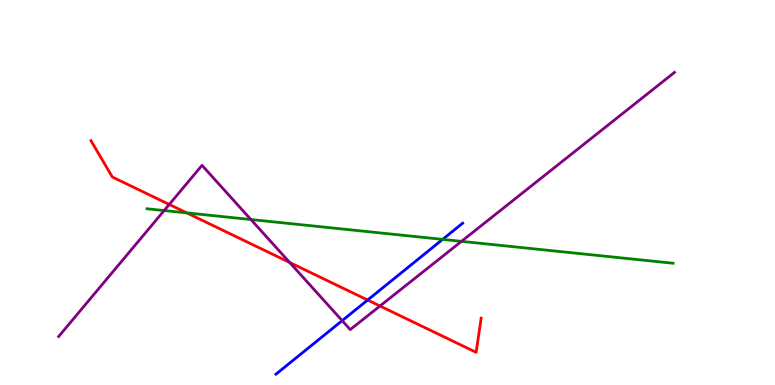[{'lines': ['blue', 'red'], 'intersections': [{'x': 4.74, 'y': 2.21}]}, {'lines': ['green', 'red'], 'intersections': [{'x': 2.41, 'y': 4.47}]}, {'lines': ['purple', 'red'], 'intersections': [{'x': 2.18, 'y': 4.69}, {'x': 3.74, 'y': 3.18}, {'x': 4.9, 'y': 2.05}]}, {'lines': ['blue', 'green'], 'intersections': [{'x': 5.71, 'y': 3.78}]}, {'lines': ['blue', 'purple'], 'intersections': [{'x': 4.41, 'y': 1.67}]}, {'lines': ['green', 'purple'], 'intersections': [{'x': 2.12, 'y': 4.53}, {'x': 3.24, 'y': 4.3}, {'x': 5.95, 'y': 3.73}]}]